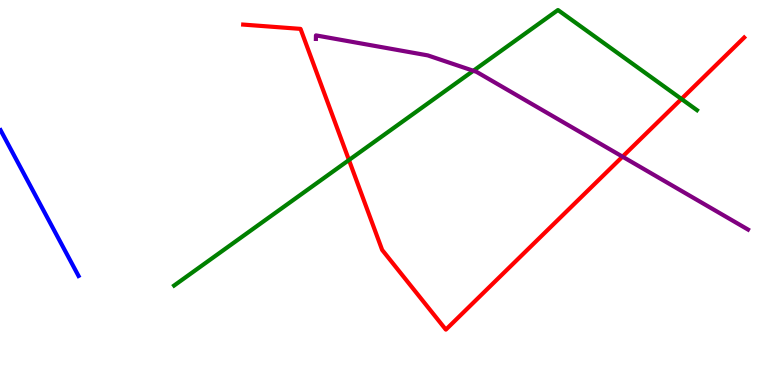[{'lines': ['blue', 'red'], 'intersections': []}, {'lines': ['green', 'red'], 'intersections': [{'x': 4.5, 'y': 5.84}, {'x': 8.79, 'y': 7.43}]}, {'lines': ['purple', 'red'], 'intersections': [{'x': 8.03, 'y': 5.93}]}, {'lines': ['blue', 'green'], 'intersections': []}, {'lines': ['blue', 'purple'], 'intersections': []}, {'lines': ['green', 'purple'], 'intersections': [{'x': 6.11, 'y': 8.16}]}]